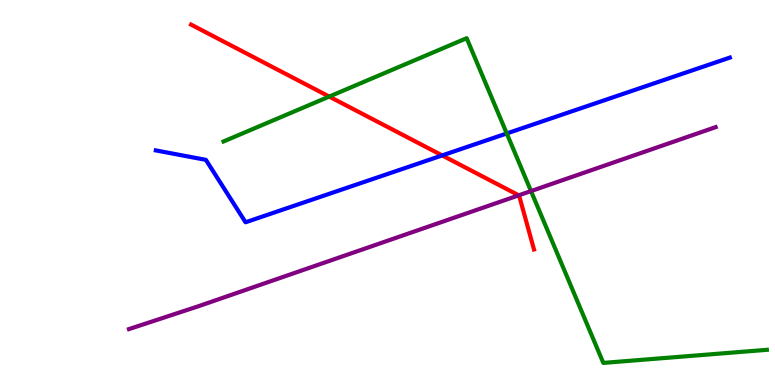[{'lines': ['blue', 'red'], 'intersections': [{'x': 5.71, 'y': 5.96}]}, {'lines': ['green', 'red'], 'intersections': [{'x': 4.25, 'y': 7.49}]}, {'lines': ['purple', 'red'], 'intersections': [{'x': 6.69, 'y': 4.93}]}, {'lines': ['blue', 'green'], 'intersections': [{'x': 6.54, 'y': 6.53}]}, {'lines': ['blue', 'purple'], 'intersections': []}, {'lines': ['green', 'purple'], 'intersections': [{'x': 6.85, 'y': 5.04}]}]